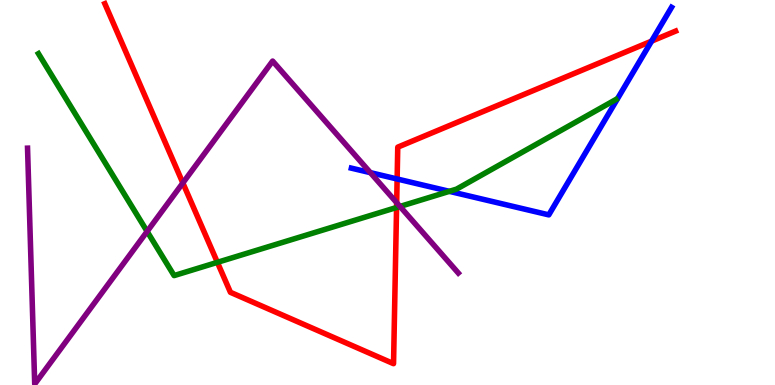[{'lines': ['blue', 'red'], 'intersections': [{'x': 5.12, 'y': 5.35}, {'x': 8.41, 'y': 8.93}]}, {'lines': ['green', 'red'], 'intersections': [{'x': 2.81, 'y': 3.19}, {'x': 5.12, 'y': 4.61}]}, {'lines': ['purple', 'red'], 'intersections': [{'x': 2.36, 'y': 5.25}, {'x': 5.12, 'y': 4.74}]}, {'lines': ['blue', 'green'], 'intersections': [{'x': 5.8, 'y': 5.03}]}, {'lines': ['blue', 'purple'], 'intersections': [{'x': 4.78, 'y': 5.52}]}, {'lines': ['green', 'purple'], 'intersections': [{'x': 1.9, 'y': 3.99}, {'x': 5.16, 'y': 4.64}]}]